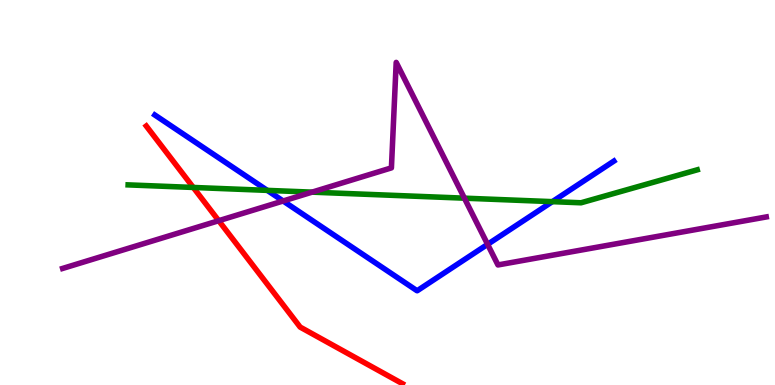[{'lines': ['blue', 'red'], 'intersections': []}, {'lines': ['green', 'red'], 'intersections': [{'x': 2.49, 'y': 5.13}]}, {'lines': ['purple', 'red'], 'intersections': [{'x': 2.82, 'y': 4.27}]}, {'lines': ['blue', 'green'], 'intersections': [{'x': 3.45, 'y': 5.06}, {'x': 7.13, 'y': 4.76}]}, {'lines': ['blue', 'purple'], 'intersections': [{'x': 3.65, 'y': 4.78}, {'x': 6.29, 'y': 3.65}]}, {'lines': ['green', 'purple'], 'intersections': [{'x': 4.03, 'y': 5.01}, {'x': 5.99, 'y': 4.85}]}]